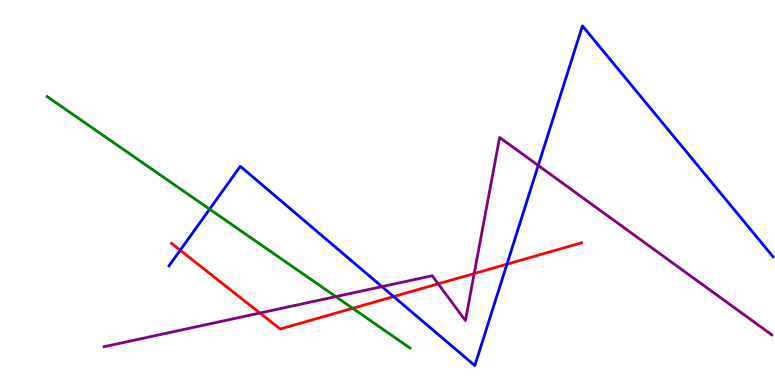[{'lines': ['blue', 'red'], 'intersections': [{'x': 2.33, 'y': 3.5}, {'x': 5.08, 'y': 2.3}, {'x': 6.54, 'y': 3.14}]}, {'lines': ['green', 'red'], 'intersections': [{'x': 4.55, 'y': 1.99}]}, {'lines': ['purple', 'red'], 'intersections': [{'x': 3.35, 'y': 1.87}, {'x': 5.65, 'y': 2.63}, {'x': 6.12, 'y': 2.9}]}, {'lines': ['blue', 'green'], 'intersections': [{'x': 2.7, 'y': 4.57}]}, {'lines': ['blue', 'purple'], 'intersections': [{'x': 4.93, 'y': 2.56}, {'x': 6.94, 'y': 5.7}]}, {'lines': ['green', 'purple'], 'intersections': [{'x': 4.33, 'y': 2.3}]}]